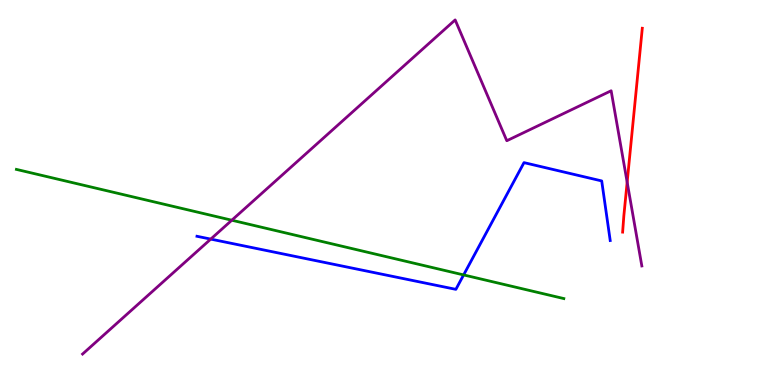[{'lines': ['blue', 'red'], 'intersections': []}, {'lines': ['green', 'red'], 'intersections': []}, {'lines': ['purple', 'red'], 'intersections': [{'x': 8.09, 'y': 5.27}]}, {'lines': ['blue', 'green'], 'intersections': [{'x': 5.98, 'y': 2.86}]}, {'lines': ['blue', 'purple'], 'intersections': [{'x': 2.72, 'y': 3.79}]}, {'lines': ['green', 'purple'], 'intersections': [{'x': 2.99, 'y': 4.28}]}]